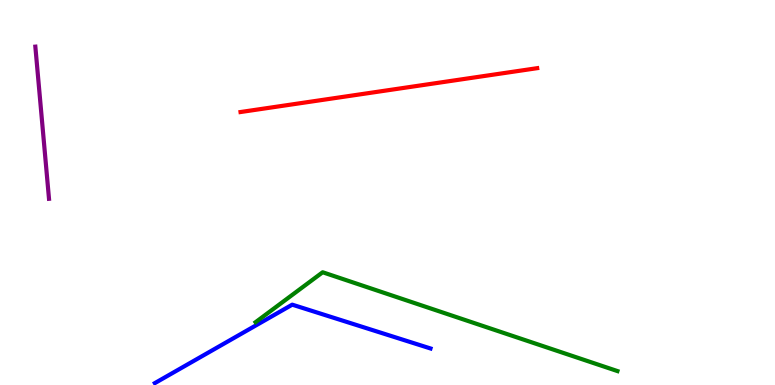[{'lines': ['blue', 'red'], 'intersections': []}, {'lines': ['green', 'red'], 'intersections': []}, {'lines': ['purple', 'red'], 'intersections': []}, {'lines': ['blue', 'green'], 'intersections': []}, {'lines': ['blue', 'purple'], 'intersections': []}, {'lines': ['green', 'purple'], 'intersections': []}]